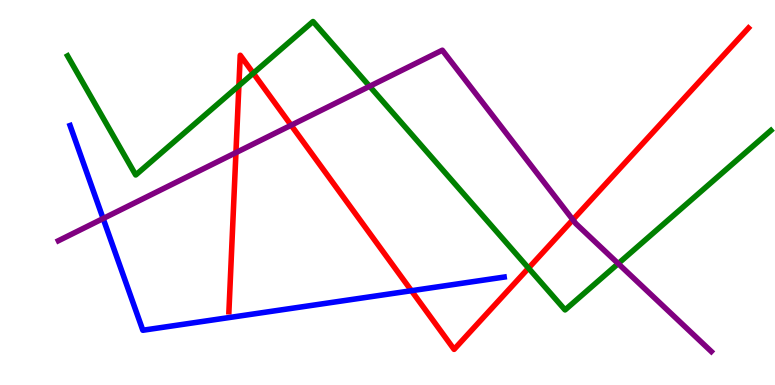[{'lines': ['blue', 'red'], 'intersections': [{'x': 5.31, 'y': 2.45}]}, {'lines': ['green', 'red'], 'intersections': [{'x': 3.08, 'y': 7.77}, {'x': 3.27, 'y': 8.1}, {'x': 6.82, 'y': 3.04}]}, {'lines': ['purple', 'red'], 'intersections': [{'x': 3.04, 'y': 6.04}, {'x': 3.76, 'y': 6.75}, {'x': 7.39, 'y': 4.29}]}, {'lines': ['blue', 'green'], 'intersections': []}, {'lines': ['blue', 'purple'], 'intersections': [{'x': 1.33, 'y': 4.32}]}, {'lines': ['green', 'purple'], 'intersections': [{'x': 4.77, 'y': 7.76}, {'x': 7.98, 'y': 3.15}]}]